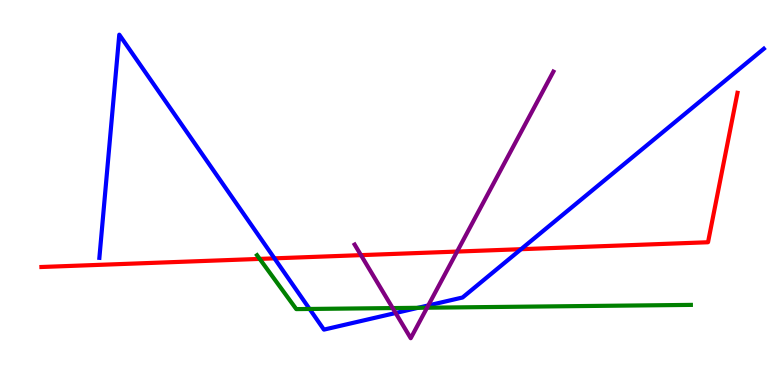[{'lines': ['blue', 'red'], 'intersections': [{'x': 3.54, 'y': 3.29}, {'x': 6.72, 'y': 3.53}]}, {'lines': ['green', 'red'], 'intersections': [{'x': 3.35, 'y': 3.28}]}, {'lines': ['purple', 'red'], 'intersections': [{'x': 4.66, 'y': 3.37}, {'x': 5.9, 'y': 3.47}]}, {'lines': ['blue', 'green'], 'intersections': [{'x': 3.99, 'y': 1.98}, {'x': 5.39, 'y': 2.01}]}, {'lines': ['blue', 'purple'], 'intersections': [{'x': 5.1, 'y': 1.87}, {'x': 5.53, 'y': 2.07}]}, {'lines': ['green', 'purple'], 'intersections': [{'x': 5.07, 'y': 2.0}, {'x': 5.51, 'y': 2.01}]}]